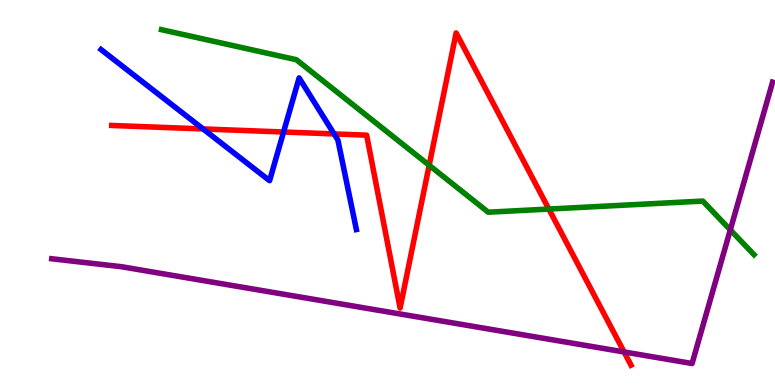[{'lines': ['blue', 'red'], 'intersections': [{'x': 2.62, 'y': 6.65}, {'x': 3.66, 'y': 6.57}, {'x': 4.31, 'y': 6.52}]}, {'lines': ['green', 'red'], 'intersections': [{'x': 5.54, 'y': 5.71}, {'x': 7.08, 'y': 4.57}]}, {'lines': ['purple', 'red'], 'intersections': [{'x': 8.05, 'y': 0.858}]}, {'lines': ['blue', 'green'], 'intersections': []}, {'lines': ['blue', 'purple'], 'intersections': []}, {'lines': ['green', 'purple'], 'intersections': [{'x': 9.42, 'y': 4.03}]}]